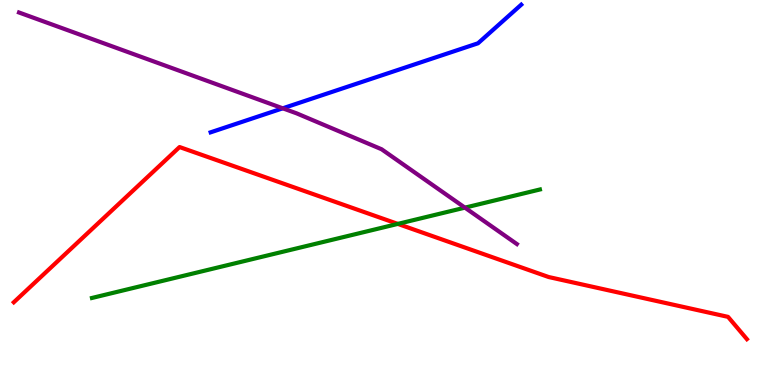[{'lines': ['blue', 'red'], 'intersections': []}, {'lines': ['green', 'red'], 'intersections': [{'x': 5.13, 'y': 4.18}]}, {'lines': ['purple', 'red'], 'intersections': []}, {'lines': ['blue', 'green'], 'intersections': []}, {'lines': ['blue', 'purple'], 'intersections': [{'x': 3.65, 'y': 7.19}]}, {'lines': ['green', 'purple'], 'intersections': [{'x': 6.0, 'y': 4.61}]}]